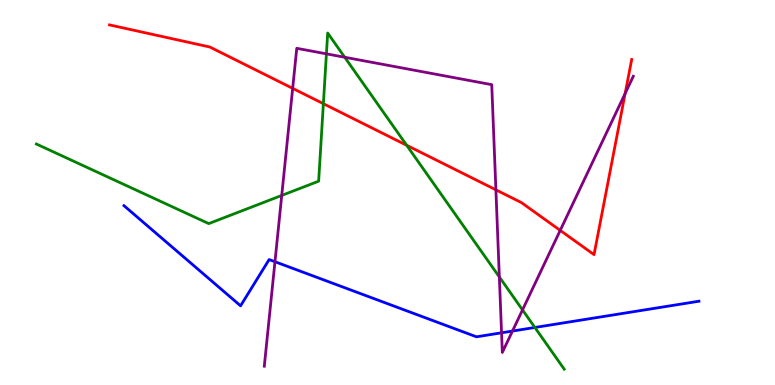[{'lines': ['blue', 'red'], 'intersections': []}, {'lines': ['green', 'red'], 'intersections': [{'x': 4.17, 'y': 7.31}, {'x': 5.25, 'y': 6.23}]}, {'lines': ['purple', 'red'], 'intersections': [{'x': 3.78, 'y': 7.7}, {'x': 6.4, 'y': 5.07}, {'x': 7.23, 'y': 4.02}, {'x': 8.07, 'y': 7.57}]}, {'lines': ['blue', 'green'], 'intersections': [{'x': 6.9, 'y': 1.49}]}, {'lines': ['blue', 'purple'], 'intersections': [{'x': 3.55, 'y': 3.2}, {'x': 6.47, 'y': 1.36}, {'x': 6.61, 'y': 1.4}]}, {'lines': ['green', 'purple'], 'intersections': [{'x': 3.64, 'y': 4.92}, {'x': 4.21, 'y': 8.6}, {'x': 4.45, 'y': 8.51}, {'x': 6.44, 'y': 2.81}, {'x': 6.74, 'y': 1.95}]}]